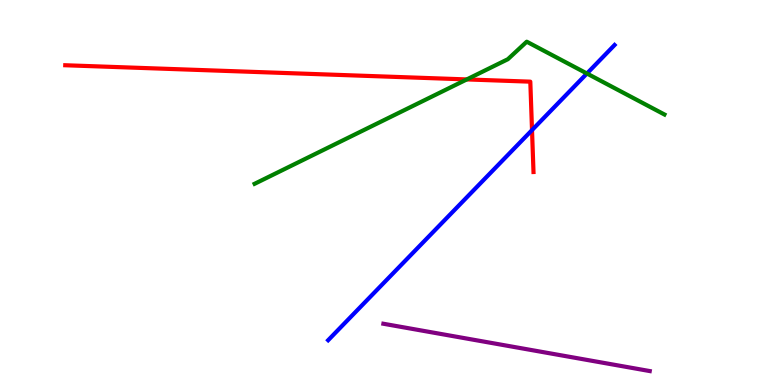[{'lines': ['blue', 'red'], 'intersections': [{'x': 6.86, 'y': 6.62}]}, {'lines': ['green', 'red'], 'intersections': [{'x': 6.02, 'y': 7.94}]}, {'lines': ['purple', 'red'], 'intersections': []}, {'lines': ['blue', 'green'], 'intersections': [{'x': 7.57, 'y': 8.09}]}, {'lines': ['blue', 'purple'], 'intersections': []}, {'lines': ['green', 'purple'], 'intersections': []}]